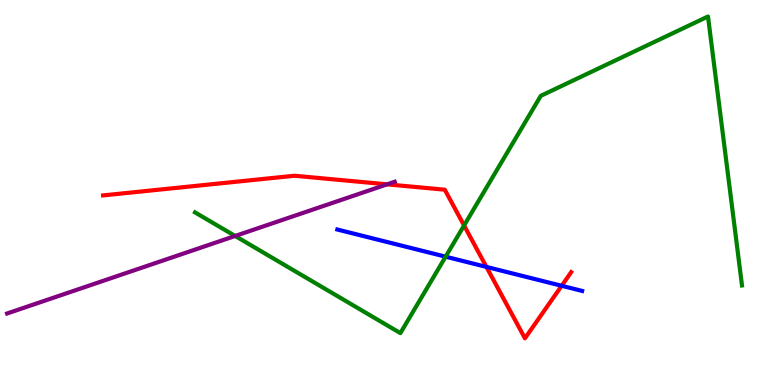[{'lines': ['blue', 'red'], 'intersections': [{'x': 6.28, 'y': 3.07}, {'x': 7.25, 'y': 2.58}]}, {'lines': ['green', 'red'], 'intersections': [{'x': 5.99, 'y': 4.14}]}, {'lines': ['purple', 'red'], 'intersections': [{'x': 4.99, 'y': 5.21}]}, {'lines': ['blue', 'green'], 'intersections': [{'x': 5.75, 'y': 3.33}]}, {'lines': ['blue', 'purple'], 'intersections': []}, {'lines': ['green', 'purple'], 'intersections': [{'x': 3.03, 'y': 3.87}]}]